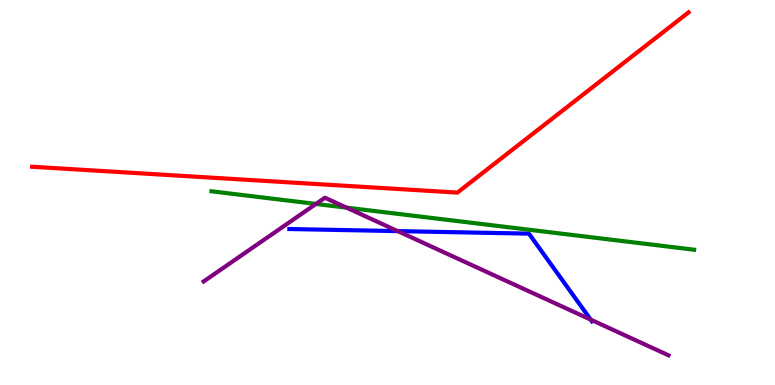[{'lines': ['blue', 'red'], 'intersections': []}, {'lines': ['green', 'red'], 'intersections': []}, {'lines': ['purple', 'red'], 'intersections': []}, {'lines': ['blue', 'green'], 'intersections': []}, {'lines': ['blue', 'purple'], 'intersections': [{'x': 5.13, 'y': 4.0}, {'x': 7.62, 'y': 1.7}]}, {'lines': ['green', 'purple'], 'intersections': [{'x': 4.08, 'y': 4.7}, {'x': 4.47, 'y': 4.61}]}]